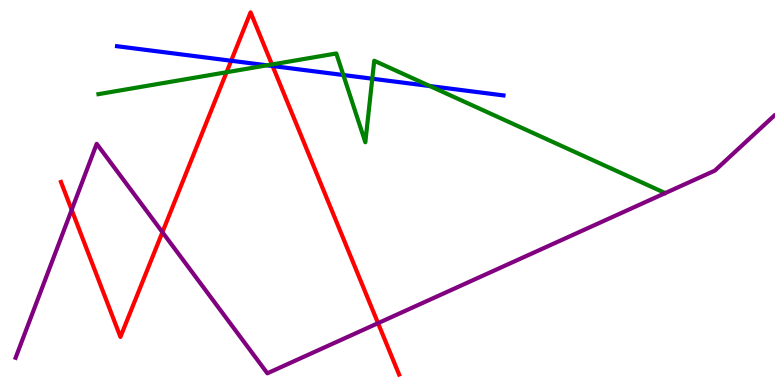[{'lines': ['blue', 'red'], 'intersections': [{'x': 2.98, 'y': 8.42}, {'x': 3.52, 'y': 8.29}]}, {'lines': ['green', 'red'], 'intersections': [{'x': 2.92, 'y': 8.12}, {'x': 3.51, 'y': 8.33}]}, {'lines': ['purple', 'red'], 'intersections': [{'x': 0.925, 'y': 4.55}, {'x': 2.1, 'y': 3.97}, {'x': 4.88, 'y': 1.61}]}, {'lines': ['blue', 'green'], 'intersections': [{'x': 3.45, 'y': 8.3}, {'x': 4.43, 'y': 8.05}, {'x': 4.8, 'y': 7.96}, {'x': 5.55, 'y': 7.77}]}, {'lines': ['blue', 'purple'], 'intersections': []}, {'lines': ['green', 'purple'], 'intersections': []}]